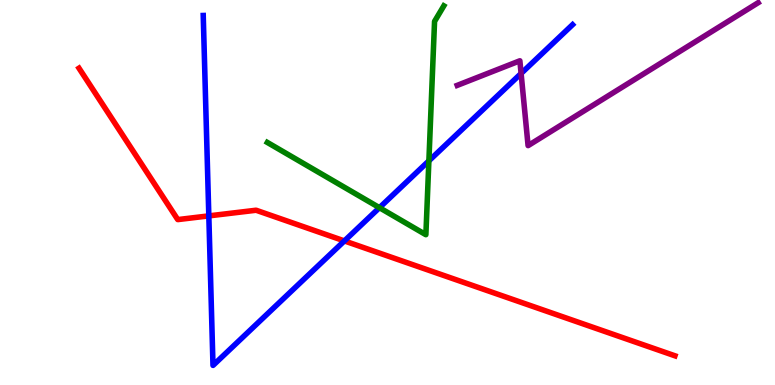[{'lines': ['blue', 'red'], 'intersections': [{'x': 2.69, 'y': 4.39}, {'x': 4.44, 'y': 3.74}]}, {'lines': ['green', 'red'], 'intersections': []}, {'lines': ['purple', 'red'], 'intersections': []}, {'lines': ['blue', 'green'], 'intersections': [{'x': 4.9, 'y': 4.61}, {'x': 5.53, 'y': 5.82}]}, {'lines': ['blue', 'purple'], 'intersections': [{'x': 6.72, 'y': 8.09}]}, {'lines': ['green', 'purple'], 'intersections': []}]